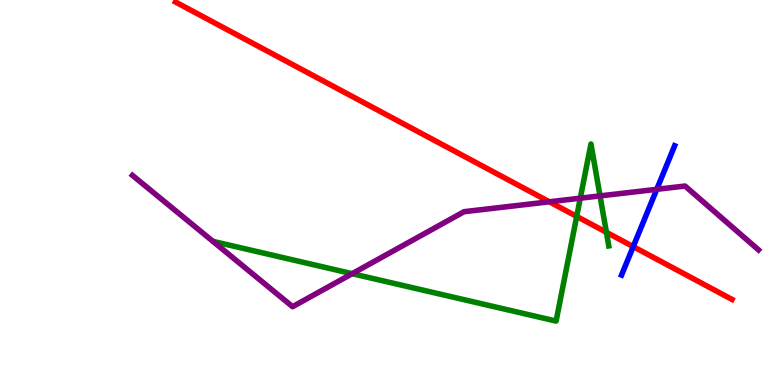[{'lines': ['blue', 'red'], 'intersections': [{'x': 8.17, 'y': 3.59}]}, {'lines': ['green', 'red'], 'intersections': [{'x': 7.44, 'y': 4.38}, {'x': 7.82, 'y': 3.97}]}, {'lines': ['purple', 'red'], 'intersections': [{'x': 7.09, 'y': 4.76}]}, {'lines': ['blue', 'green'], 'intersections': []}, {'lines': ['blue', 'purple'], 'intersections': [{'x': 8.47, 'y': 5.08}]}, {'lines': ['green', 'purple'], 'intersections': [{'x': 4.54, 'y': 2.89}, {'x': 7.49, 'y': 4.85}, {'x': 7.74, 'y': 4.91}]}]